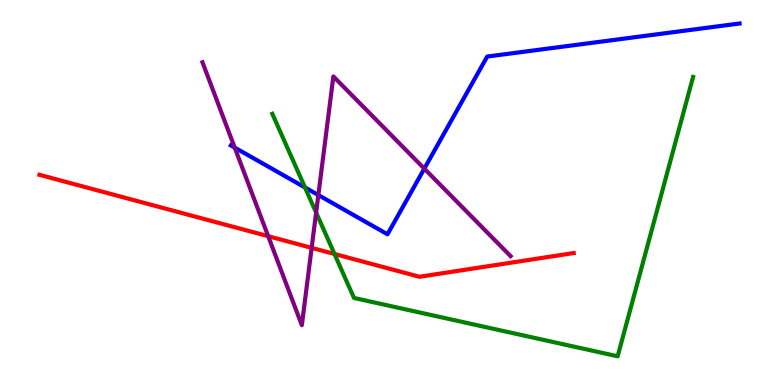[{'lines': ['blue', 'red'], 'intersections': []}, {'lines': ['green', 'red'], 'intersections': [{'x': 4.32, 'y': 3.4}]}, {'lines': ['purple', 'red'], 'intersections': [{'x': 3.46, 'y': 3.87}, {'x': 4.02, 'y': 3.56}]}, {'lines': ['blue', 'green'], 'intersections': [{'x': 3.94, 'y': 5.13}]}, {'lines': ['blue', 'purple'], 'intersections': [{'x': 3.03, 'y': 6.17}, {'x': 4.11, 'y': 4.93}, {'x': 5.48, 'y': 5.62}]}, {'lines': ['green', 'purple'], 'intersections': [{'x': 4.08, 'y': 4.48}]}]